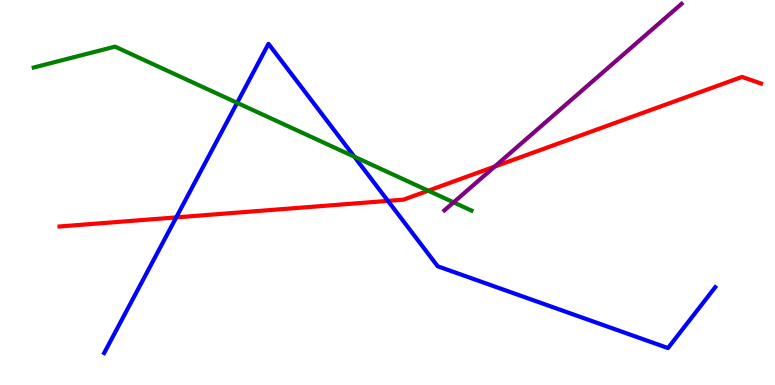[{'lines': ['blue', 'red'], 'intersections': [{'x': 2.27, 'y': 4.35}, {'x': 5.01, 'y': 4.78}]}, {'lines': ['green', 'red'], 'intersections': [{'x': 5.53, 'y': 5.05}]}, {'lines': ['purple', 'red'], 'intersections': [{'x': 6.38, 'y': 5.67}]}, {'lines': ['blue', 'green'], 'intersections': [{'x': 3.06, 'y': 7.33}, {'x': 4.57, 'y': 5.93}]}, {'lines': ['blue', 'purple'], 'intersections': []}, {'lines': ['green', 'purple'], 'intersections': [{'x': 5.85, 'y': 4.74}]}]